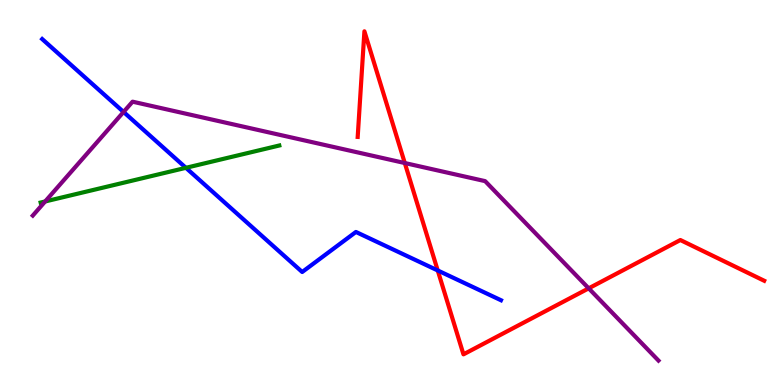[{'lines': ['blue', 'red'], 'intersections': [{'x': 5.65, 'y': 2.97}]}, {'lines': ['green', 'red'], 'intersections': []}, {'lines': ['purple', 'red'], 'intersections': [{'x': 5.22, 'y': 5.77}, {'x': 7.6, 'y': 2.51}]}, {'lines': ['blue', 'green'], 'intersections': [{'x': 2.4, 'y': 5.64}]}, {'lines': ['blue', 'purple'], 'intersections': [{'x': 1.59, 'y': 7.09}]}, {'lines': ['green', 'purple'], 'intersections': [{'x': 0.583, 'y': 4.77}]}]